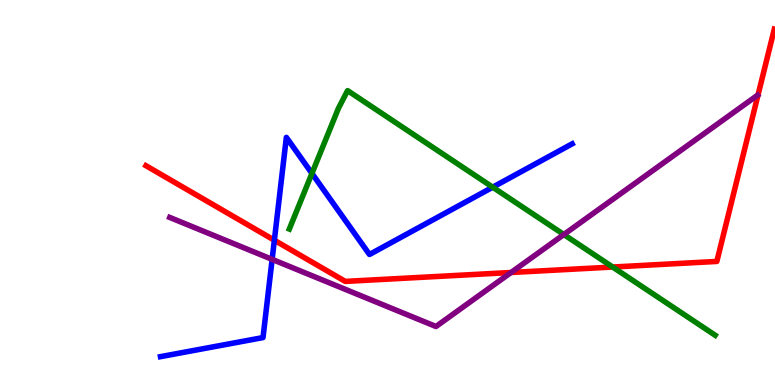[{'lines': ['blue', 'red'], 'intersections': [{'x': 3.54, 'y': 3.76}]}, {'lines': ['green', 'red'], 'intersections': [{'x': 7.91, 'y': 3.06}]}, {'lines': ['purple', 'red'], 'intersections': [{'x': 6.59, 'y': 2.92}]}, {'lines': ['blue', 'green'], 'intersections': [{'x': 4.03, 'y': 5.5}, {'x': 6.36, 'y': 5.14}]}, {'lines': ['blue', 'purple'], 'intersections': [{'x': 3.51, 'y': 3.26}]}, {'lines': ['green', 'purple'], 'intersections': [{'x': 7.28, 'y': 3.91}]}]